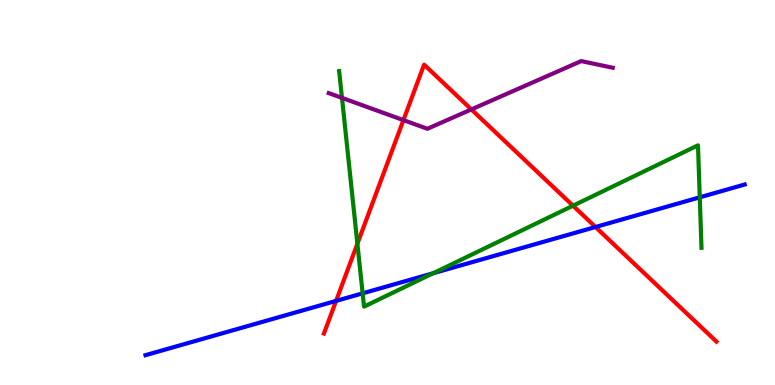[{'lines': ['blue', 'red'], 'intersections': [{'x': 4.34, 'y': 2.18}, {'x': 7.68, 'y': 4.1}]}, {'lines': ['green', 'red'], 'intersections': [{'x': 4.61, 'y': 3.67}, {'x': 7.39, 'y': 4.66}]}, {'lines': ['purple', 'red'], 'intersections': [{'x': 5.21, 'y': 6.88}, {'x': 6.08, 'y': 7.16}]}, {'lines': ['blue', 'green'], 'intersections': [{'x': 4.68, 'y': 2.38}, {'x': 5.59, 'y': 2.9}, {'x': 9.03, 'y': 4.87}]}, {'lines': ['blue', 'purple'], 'intersections': []}, {'lines': ['green', 'purple'], 'intersections': [{'x': 4.41, 'y': 7.46}]}]